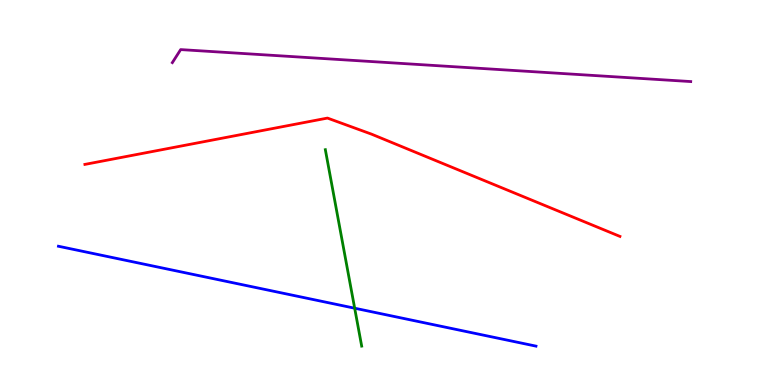[{'lines': ['blue', 'red'], 'intersections': []}, {'lines': ['green', 'red'], 'intersections': []}, {'lines': ['purple', 'red'], 'intersections': []}, {'lines': ['blue', 'green'], 'intersections': [{'x': 4.58, 'y': 1.99}]}, {'lines': ['blue', 'purple'], 'intersections': []}, {'lines': ['green', 'purple'], 'intersections': []}]